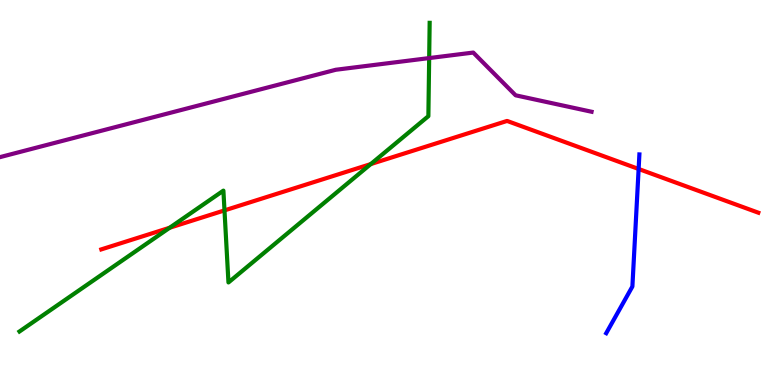[{'lines': ['blue', 'red'], 'intersections': [{'x': 8.24, 'y': 5.61}]}, {'lines': ['green', 'red'], 'intersections': [{'x': 2.19, 'y': 4.08}, {'x': 2.9, 'y': 4.54}, {'x': 4.78, 'y': 5.74}]}, {'lines': ['purple', 'red'], 'intersections': []}, {'lines': ['blue', 'green'], 'intersections': []}, {'lines': ['blue', 'purple'], 'intersections': []}, {'lines': ['green', 'purple'], 'intersections': [{'x': 5.54, 'y': 8.49}]}]